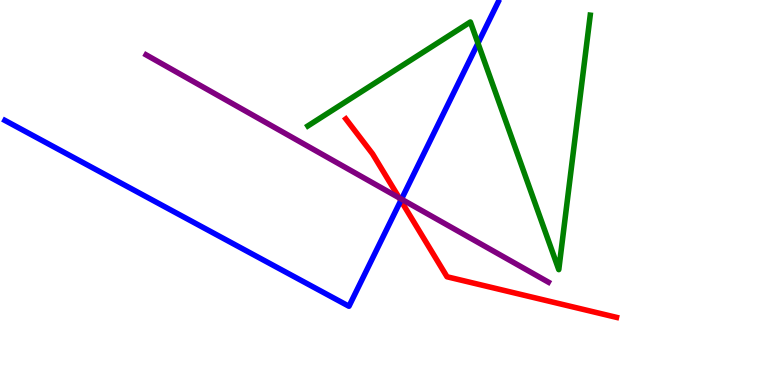[{'lines': ['blue', 'red'], 'intersections': [{'x': 5.17, 'y': 4.79}]}, {'lines': ['green', 'red'], 'intersections': []}, {'lines': ['purple', 'red'], 'intersections': [{'x': 5.15, 'y': 4.86}]}, {'lines': ['blue', 'green'], 'intersections': [{'x': 6.17, 'y': 8.88}]}, {'lines': ['blue', 'purple'], 'intersections': [{'x': 5.18, 'y': 4.83}]}, {'lines': ['green', 'purple'], 'intersections': []}]